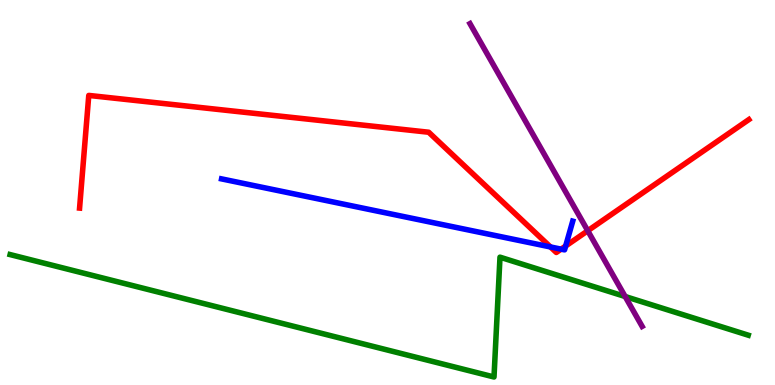[{'lines': ['blue', 'red'], 'intersections': [{'x': 7.1, 'y': 3.59}, {'x': 7.24, 'y': 3.53}, {'x': 7.3, 'y': 3.61}]}, {'lines': ['green', 'red'], 'intersections': []}, {'lines': ['purple', 'red'], 'intersections': [{'x': 7.58, 'y': 4.01}]}, {'lines': ['blue', 'green'], 'intersections': []}, {'lines': ['blue', 'purple'], 'intersections': []}, {'lines': ['green', 'purple'], 'intersections': [{'x': 8.07, 'y': 2.3}]}]